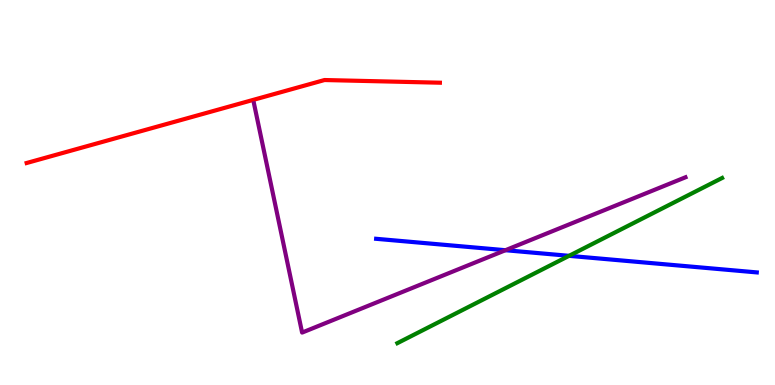[{'lines': ['blue', 'red'], 'intersections': []}, {'lines': ['green', 'red'], 'intersections': []}, {'lines': ['purple', 'red'], 'intersections': []}, {'lines': ['blue', 'green'], 'intersections': [{'x': 7.34, 'y': 3.36}]}, {'lines': ['blue', 'purple'], 'intersections': [{'x': 6.52, 'y': 3.5}]}, {'lines': ['green', 'purple'], 'intersections': []}]